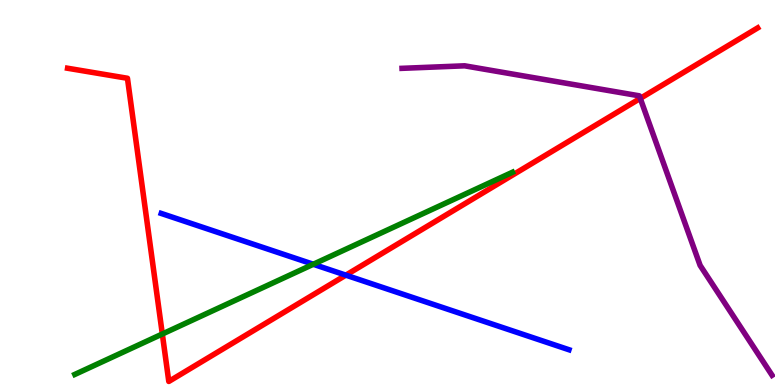[{'lines': ['blue', 'red'], 'intersections': [{'x': 4.46, 'y': 2.85}]}, {'lines': ['green', 'red'], 'intersections': [{'x': 2.09, 'y': 1.32}]}, {'lines': ['purple', 'red'], 'intersections': [{'x': 8.26, 'y': 7.44}]}, {'lines': ['blue', 'green'], 'intersections': [{'x': 4.04, 'y': 3.14}]}, {'lines': ['blue', 'purple'], 'intersections': []}, {'lines': ['green', 'purple'], 'intersections': []}]